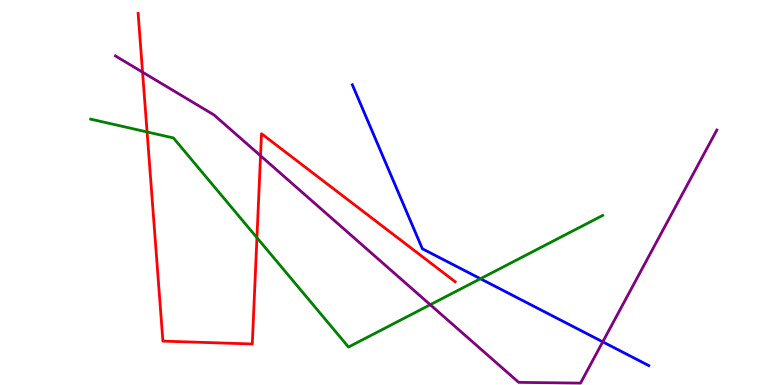[{'lines': ['blue', 'red'], 'intersections': []}, {'lines': ['green', 'red'], 'intersections': [{'x': 1.9, 'y': 6.57}, {'x': 3.32, 'y': 3.83}]}, {'lines': ['purple', 'red'], 'intersections': [{'x': 1.84, 'y': 8.13}, {'x': 3.36, 'y': 5.95}]}, {'lines': ['blue', 'green'], 'intersections': [{'x': 6.2, 'y': 2.76}]}, {'lines': ['blue', 'purple'], 'intersections': [{'x': 7.78, 'y': 1.12}]}, {'lines': ['green', 'purple'], 'intersections': [{'x': 5.55, 'y': 2.09}]}]